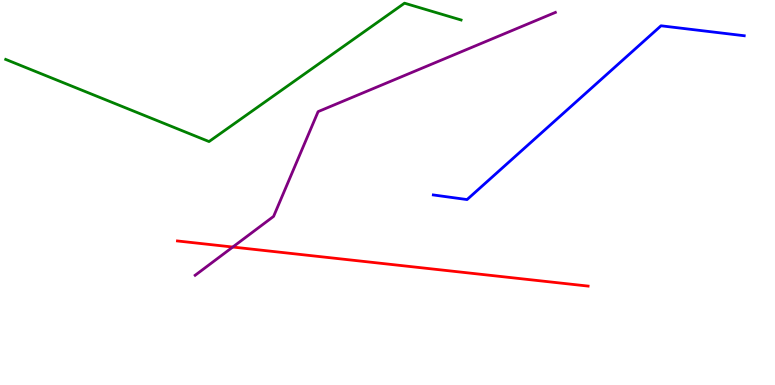[{'lines': ['blue', 'red'], 'intersections': []}, {'lines': ['green', 'red'], 'intersections': []}, {'lines': ['purple', 'red'], 'intersections': [{'x': 3.0, 'y': 3.58}]}, {'lines': ['blue', 'green'], 'intersections': []}, {'lines': ['blue', 'purple'], 'intersections': []}, {'lines': ['green', 'purple'], 'intersections': []}]